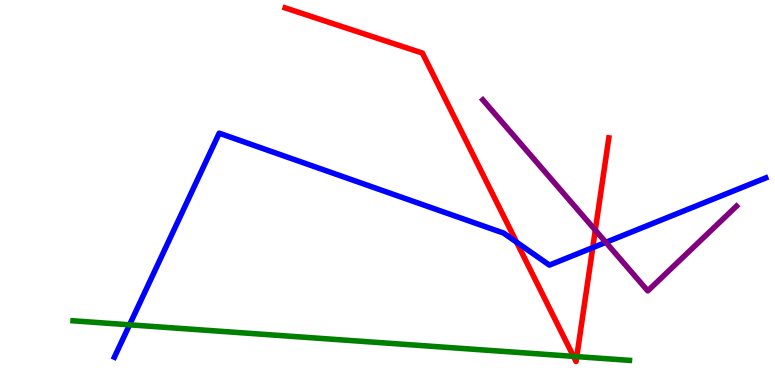[{'lines': ['blue', 'red'], 'intersections': [{'x': 6.67, 'y': 3.71}, {'x': 7.65, 'y': 3.57}]}, {'lines': ['green', 'red'], 'intersections': [{'x': 7.4, 'y': 0.743}, {'x': 7.44, 'y': 0.737}]}, {'lines': ['purple', 'red'], 'intersections': [{'x': 7.68, 'y': 4.02}]}, {'lines': ['blue', 'green'], 'intersections': [{'x': 1.67, 'y': 1.56}]}, {'lines': ['blue', 'purple'], 'intersections': [{'x': 7.82, 'y': 3.71}]}, {'lines': ['green', 'purple'], 'intersections': []}]